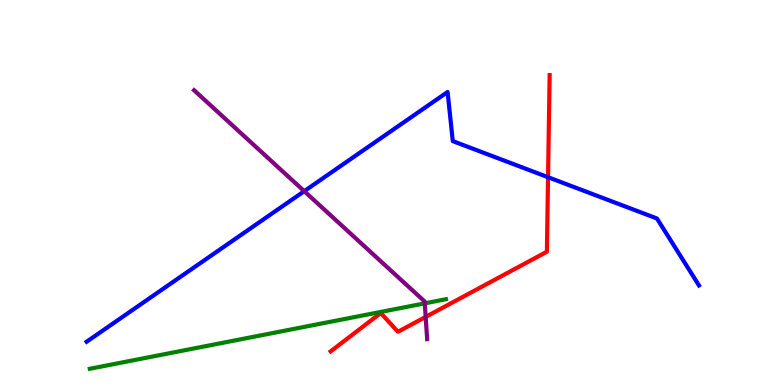[{'lines': ['blue', 'red'], 'intersections': [{'x': 7.07, 'y': 5.4}]}, {'lines': ['green', 'red'], 'intersections': []}, {'lines': ['purple', 'red'], 'intersections': [{'x': 5.49, 'y': 1.77}]}, {'lines': ['blue', 'green'], 'intersections': []}, {'lines': ['blue', 'purple'], 'intersections': [{'x': 3.93, 'y': 5.03}]}, {'lines': ['green', 'purple'], 'intersections': [{'x': 5.48, 'y': 2.12}]}]